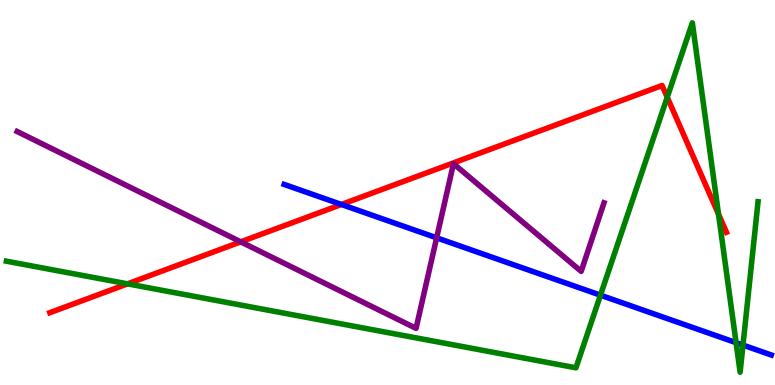[{'lines': ['blue', 'red'], 'intersections': [{'x': 4.41, 'y': 4.69}]}, {'lines': ['green', 'red'], 'intersections': [{'x': 1.65, 'y': 2.63}, {'x': 8.61, 'y': 7.47}, {'x': 9.27, 'y': 4.44}]}, {'lines': ['purple', 'red'], 'intersections': [{'x': 3.11, 'y': 3.72}]}, {'lines': ['blue', 'green'], 'intersections': [{'x': 7.75, 'y': 2.33}, {'x': 9.5, 'y': 1.1}, {'x': 9.59, 'y': 1.04}]}, {'lines': ['blue', 'purple'], 'intersections': [{'x': 5.63, 'y': 3.82}]}, {'lines': ['green', 'purple'], 'intersections': []}]